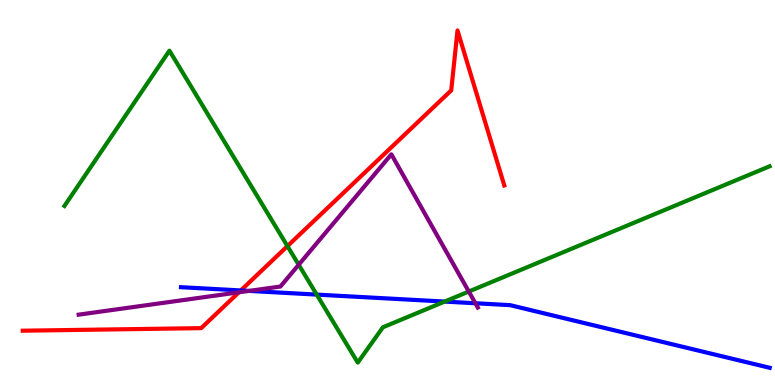[{'lines': ['blue', 'red'], 'intersections': [{'x': 3.11, 'y': 2.46}]}, {'lines': ['green', 'red'], 'intersections': [{'x': 3.71, 'y': 3.61}]}, {'lines': ['purple', 'red'], 'intersections': [{'x': 3.08, 'y': 2.41}]}, {'lines': ['blue', 'green'], 'intersections': [{'x': 4.09, 'y': 2.35}, {'x': 5.74, 'y': 2.17}]}, {'lines': ['blue', 'purple'], 'intersections': [{'x': 3.21, 'y': 2.44}, {'x': 6.13, 'y': 2.12}]}, {'lines': ['green', 'purple'], 'intersections': [{'x': 3.85, 'y': 3.12}, {'x': 6.05, 'y': 2.43}]}]